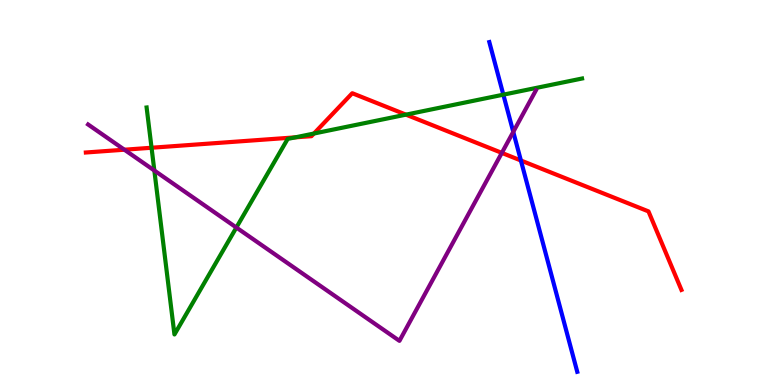[{'lines': ['blue', 'red'], 'intersections': [{'x': 6.72, 'y': 5.83}]}, {'lines': ['green', 'red'], 'intersections': [{'x': 1.96, 'y': 6.16}, {'x': 3.81, 'y': 6.43}, {'x': 4.05, 'y': 6.53}, {'x': 5.24, 'y': 7.02}]}, {'lines': ['purple', 'red'], 'intersections': [{'x': 1.61, 'y': 6.11}, {'x': 6.48, 'y': 6.03}]}, {'lines': ['blue', 'green'], 'intersections': [{'x': 6.49, 'y': 7.54}]}, {'lines': ['blue', 'purple'], 'intersections': [{'x': 6.62, 'y': 6.57}]}, {'lines': ['green', 'purple'], 'intersections': [{'x': 1.99, 'y': 5.57}, {'x': 3.05, 'y': 4.09}]}]